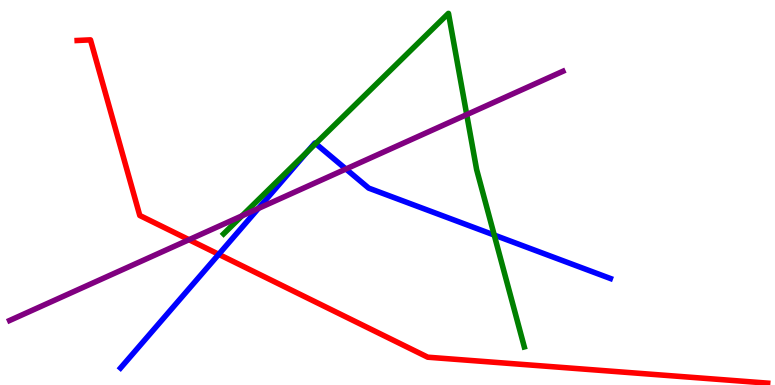[{'lines': ['blue', 'red'], 'intersections': [{'x': 2.82, 'y': 3.39}]}, {'lines': ['green', 'red'], 'intersections': []}, {'lines': ['purple', 'red'], 'intersections': [{'x': 2.44, 'y': 3.77}]}, {'lines': ['blue', 'green'], 'intersections': [{'x': 3.97, 'y': 6.06}, {'x': 4.07, 'y': 6.27}, {'x': 6.38, 'y': 3.89}]}, {'lines': ['blue', 'purple'], 'intersections': [{'x': 3.33, 'y': 4.59}, {'x': 4.46, 'y': 5.61}]}, {'lines': ['green', 'purple'], 'intersections': [{'x': 3.12, 'y': 4.39}, {'x': 6.02, 'y': 7.02}]}]